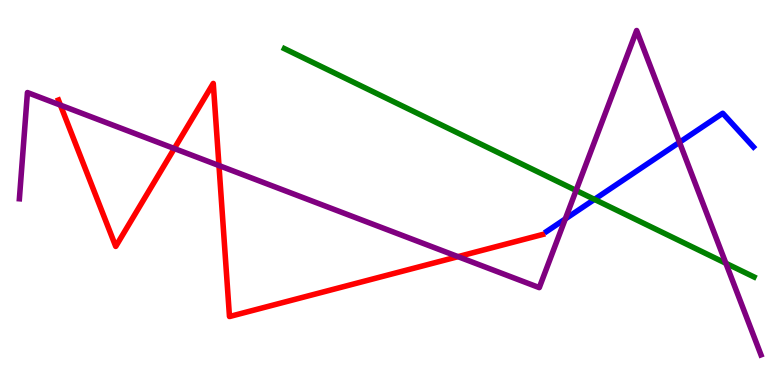[{'lines': ['blue', 'red'], 'intersections': []}, {'lines': ['green', 'red'], 'intersections': []}, {'lines': ['purple', 'red'], 'intersections': [{'x': 0.78, 'y': 7.27}, {'x': 2.25, 'y': 6.14}, {'x': 2.83, 'y': 5.7}, {'x': 5.91, 'y': 3.33}]}, {'lines': ['blue', 'green'], 'intersections': [{'x': 7.67, 'y': 4.82}]}, {'lines': ['blue', 'purple'], 'intersections': [{'x': 7.29, 'y': 4.31}, {'x': 8.77, 'y': 6.3}]}, {'lines': ['green', 'purple'], 'intersections': [{'x': 7.43, 'y': 5.05}, {'x': 9.37, 'y': 3.16}]}]